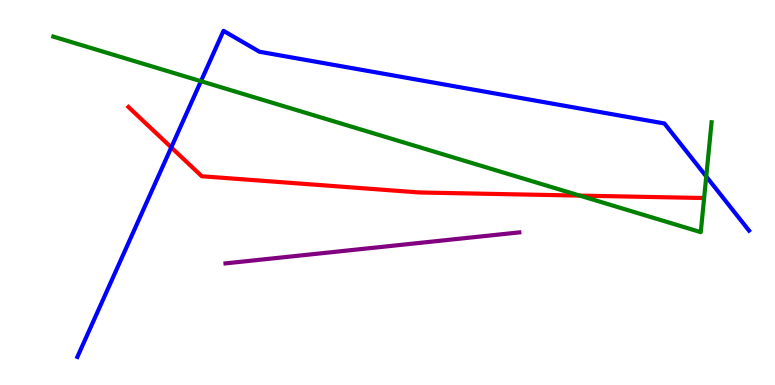[{'lines': ['blue', 'red'], 'intersections': [{'x': 2.21, 'y': 6.17}]}, {'lines': ['green', 'red'], 'intersections': [{'x': 7.48, 'y': 4.92}]}, {'lines': ['purple', 'red'], 'intersections': []}, {'lines': ['blue', 'green'], 'intersections': [{'x': 2.59, 'y': 7.89}, {'x': 9.11, 'y': 5.42}]}, {'lines': ['blue', 'purple'], 'intersections': []}, {'lines': ['green', 'purple'], 'intersections': []}]